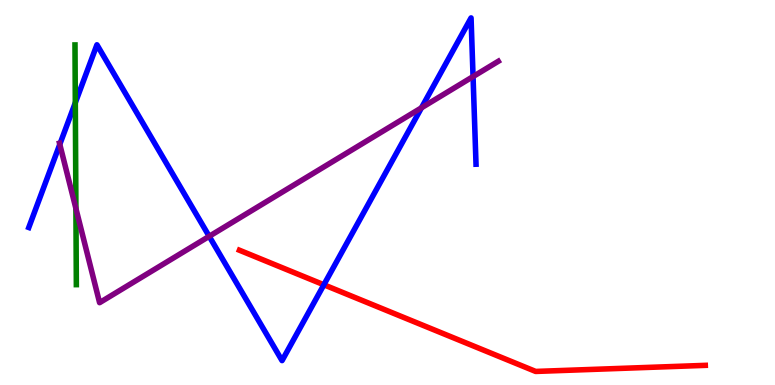[{'lines': ['blue', 'red'], 'intersections': [{'x': 4.18, 'y': 2.6}]}, {'lines': ['green', 'red'], 'intersections': []}, {'lines': ['purple', 'red'], 'intersections': []}, {'lines': ['blue', 'green'], 'intersections': [{'x': 0.972, 'y': 7.33}]}, {'lines': ['blue', 'purple'], 'intersections': [{'x': 0.771, 'y': 6.25}, {'x': 2.7, 'y': 3.86}, {'x': 5.44, 'y': 7.2}, {'x': 6.1, 'y': 8.01}]}, {'lines': ['green', 'purple'], 'intersections': [{'x': 0.98, 'y': 4.58}]}]